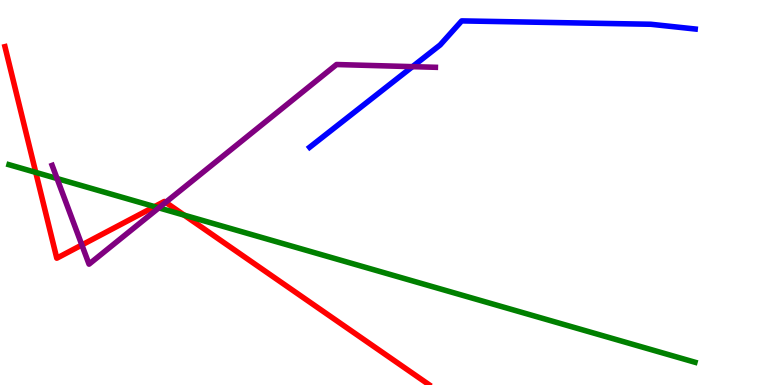[{'lines': ['blue', 'red'], 'intersections': []}, {'lines': ['green', 'red'], 'intersections': [{'x': 0.461, 'y': 5.52}, {'x': 1.99, 'y': 4.63}, {'x': 2.38, 'y': 4.41}]}, {'lines': ['purple', 'red'], 'intersections': [{'x': 1.06, 'y': 3.64}, {'x': 2.14, 'y': 4.74}]}, {'lines': ['blue', 'green'], 'intersections': []}, {'lines': ['blue', 'purple'], 'intersections': [{'x': 5.32, 'y': 8.27}]}, {'lines': ['green', 'purple'], 'intersections': [{'x': 0.736, 'y': 5.36}, {'x': 2.05, 'y': 4.6}]}]